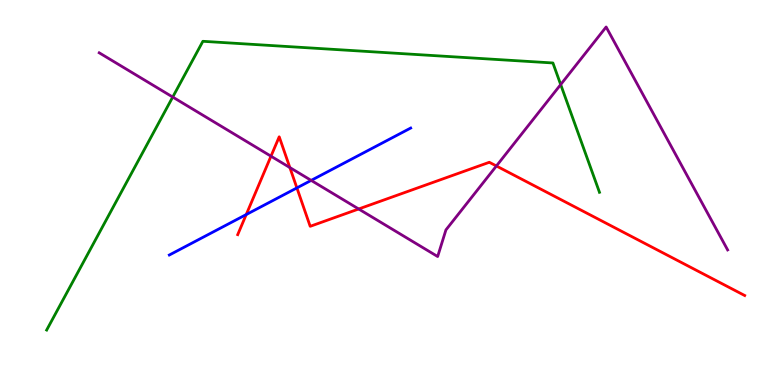[{'lines': ['blue', 'red'], 'intersections': [{'x': 3.18, 'y': 4.43}, {'x': 3.83, 'y': 5.12}]}, {'lines': ['green', 'red'], 'intersections': []}, {'lines': ['purple', 'red'], 'intersections': [{'x': 3.5, 'y': 5.94}, {'x': 3.74, 'y': 5.65}, {'x': 4.63, 'y': 4.57}, {'x': 6.41, 'y': 5.69}]}, {'lines': ['blue', 'green'], 'intersections': []}, {'lines': ['blue', 'purple'], 'intersections': [{'x': 4.02, 'y': 5.31}]}, {'lines': ['green', 'purple'], 'intersections': [{'x': 2.23, 'y': 7.48}, {'x': 7.23, 'y': 7.8}]}]